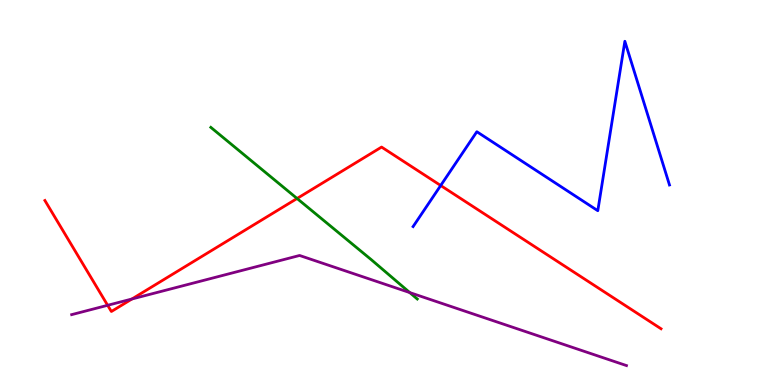[{'lines': ['blue', 'red'], 'intersections': [{'x': 5.69, 'y': 5.18}]}, {'lines': ['green', 'red'], 'intersections': [{'x': 3.83, 'y': 4.84}]}, {'lines': ['purple', 'red'], 'intersections': [{'x': 1.39, 'y': 2.07}, {'x': 1.7, 'y': 2.23}]}, {'lines': ['blue', 'green'], 'intersections': []}, {'lines': ['blue', 'purple'], 'intersections': []}, {'lines': ['green', 'purple'], 'intersections': [{'x': 5.29, 'y': 2.4}]}]